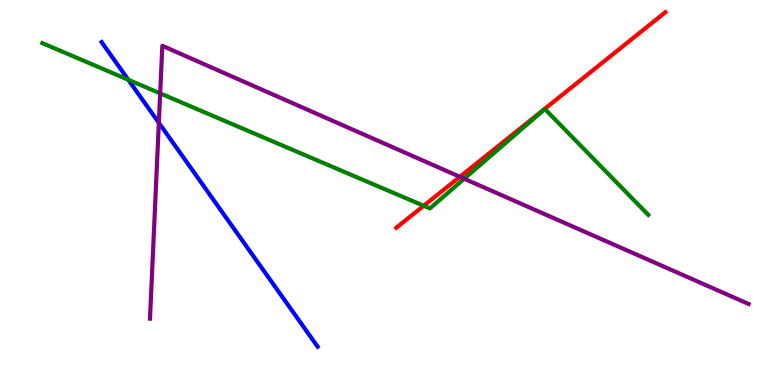[{'lines': ['blue', 'red'], 'intersections': []}, {'lines': ['green', 'red'], 'intersections': [{'x': 5.47, 'y': 4.66}]}, {'lines': ['purple', 'red'], 'intersections': [{'x': 5.93, 'y': 5.41}]}, {'lines': ['blue', 'green'], 'intersections': [{'x': 1.66, 'y': 7.93}]}, {'lines': ['blue', 'purple'], 'intersections': [{'x': 2.05, 'y': 6.81}]}, {'lines': ['green', 'purple'], 'intersections': [{'x': 2.07, 'y': 7.57}, {'x': 5.99, 'y': 5.36}]}]